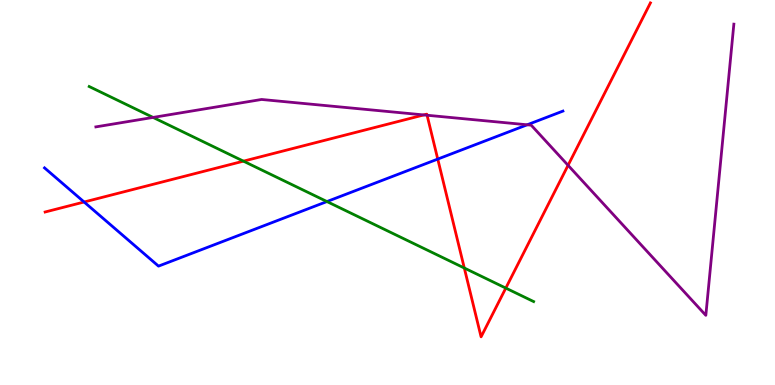[{'lines': ['blue', 'red'], 'intersections': [{'x': 1.09, 'y': 4.75}, {'x': 5.65, 'y': 5.87}]}, {'lines': ['green', 'red'], 'intersections': [{'x': 3.14, 'y': 5.81}, {'x': 5.99, 'y': 3.04}, {'x': 6.53, 'y': 2.52}]}, {'lines': ['purple', 'red'], 'intersections': [{'x': 5.47, 'y': 7.01}, {'x': 5.51, 'y': 7.01}, {'x': 7.33, 'y': 5.71}]}, {'lines': ['blue', 'green'], 'intersections': [{'x': 4.22, 'y': 4.76}]}, {'lines': ['blue', 'purple'], 'intersections': [{'x': 6.8, 'y': 6.76}]}, {'lines': ['green', 'purple'], 'intersections': [{'x': 1.98, 'y': 6.95}]}]